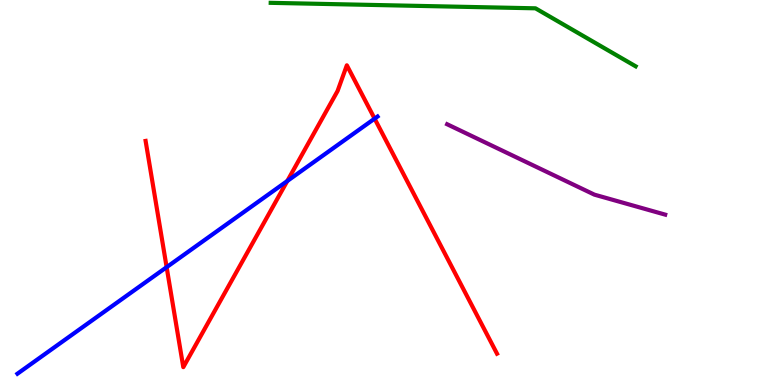[{'lines': ['blue', 'red'], 'intersections': [{'x': 2.15, 'y': 3.06}, {'x': 3.71, 'y': 5.3}, {'x': 4.83, 'y': 6.92}]}, {'lines': ['green', 'red'], 'intersections': []}, {'lines': ['purple', 'red'], 'intersections': []}, {'lines': ['blue', 'green'], 'intersections': []}, {'lines': ['blue', 'purple'], 'intersections': []}, {'lines': ['green', 'purple'], 'intersections': []}]